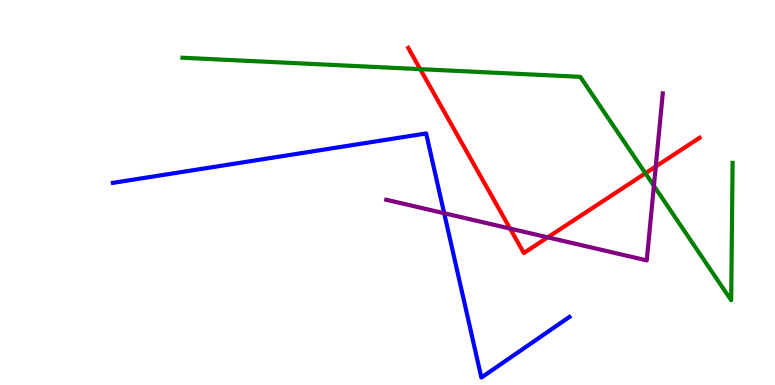[{'lines': ['blue', 'red'], 'intersections': []}, {'lines': ['green', 'red'], 'intersections': [{'x': 5.42, 'y': 8.2}, {'x': 8.33, 'y': 5.5}]}, {'lines': ['purple', 'red'], 'intersections': [{'x': 6.58, 'y': 4.06}, {'x': 7.07, 'y': 3.84}, {'x': 8.46, 'y': 5.68}]}, {'lines': ['blue', 'green'], 'intersections': []}, {'lines': ['blue', 'purple'], 'intersections': [{'x': 5.73, 'y': 4.46}]}, {'lines': ['green', 'purple'], 'intersections': [{'x': 8.44, 'y': 5.17}]}]